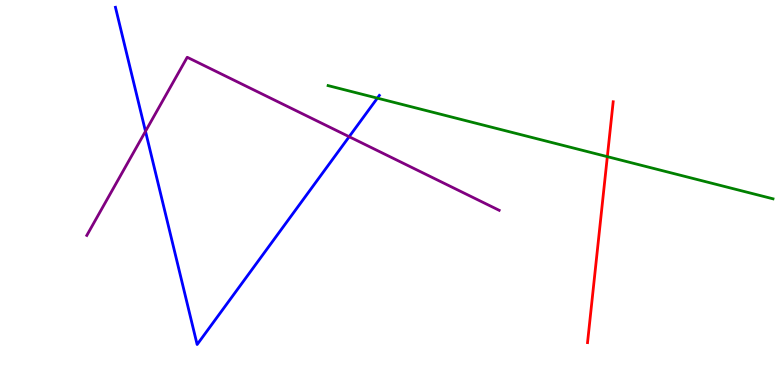[{'lines': ['blue', 'red'], 'intersections': []}, {'lines': ['green', 'red'], 'intersections': [{'x': 7.84, 'y': 5.93}]}, {'lines': ['purple', 'red'], 'intersections': []}, {'lines': ['blue', 'green'], 'intersections': [{'x': 4.87, 'y': 7.45}]}, {'lines': ['blue', 'purple'], 'intersections': [{'x': 1.88, 'y': 6.59}, {'x': 4.51, 'y': 6.45}]}, {'lines': ['green', 'purple'], 'intersections': []}]